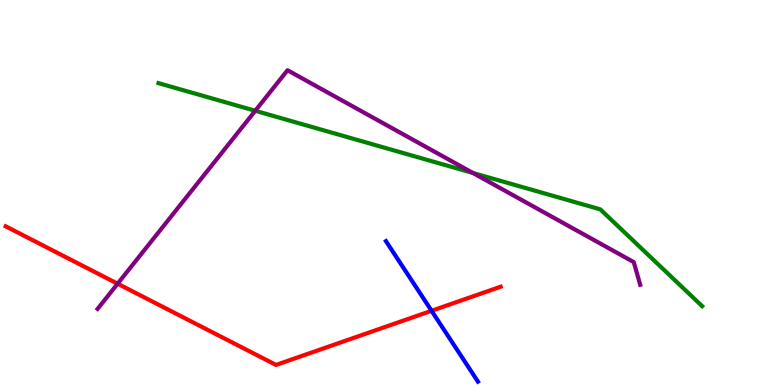[{'lines': ['blue', 'red'], 'intersections': [{'x': 5.57, 'y': 1.93}]}, {'lines': ['green', 'red'], 'intersections': []}, {'lines': ['purple', 'red'], 'intersections': [{'x': 1.52, 'y': 2.63}]}, {'lines': ['blue', 'green'], 'intersections': []}, {'lines': ['blue', 'purple'], 'intersections': []}, {'lines': ['green', 'purple'], 'intersections': [{'x': 3.29, 'y': 7.12}, {'x': 6.1, 'y': 5.51}]}]